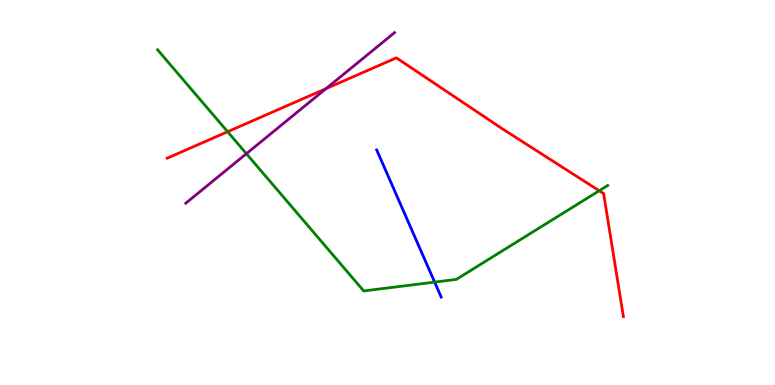[{'lines': ['blue', 'red'], 'intersections': []}, {'lines': ['green', 'red'], 'intersections': [{'x': 2.94, 'y': 6.58}, {'x': 7.73, 'y': 5.05}]}, {'lines': ['purple', 'red'], 'intersections': [{'x': 4.21, 'y': 7.7}]}, {'lines': ['blue', 'green'], 'intersections': [{'x': 5.61, 'y': 2.67}]}, {'lines': ['blue', 'purple'], 'intersections': []}, {'lines': ['green', 'purple'], 'intersections': [{'x': 3.18, 'y': 6.01}]}]